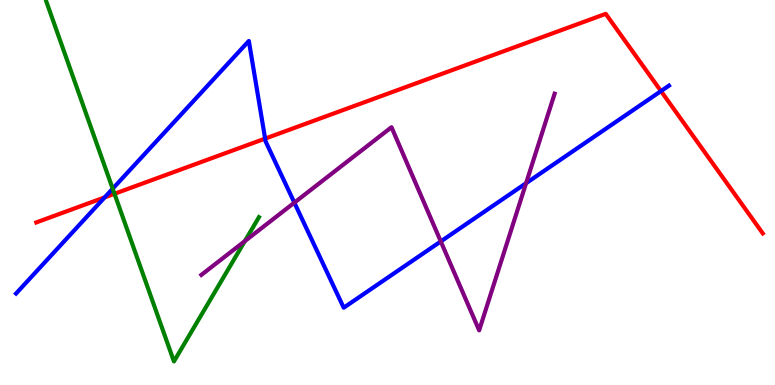[{'lines': ['blue', 'red'], 'intersections': [{'x': 1.35, 'y': 4.87}, {'x': 3.42, 'y': 6.4}, {'x': 8.53, 'y': 7.63}]}, {'lines': ['green', 'red'], 'intersections': [{'x': 1.48, 'y': 4.97}]}, {'lines': ['purple', 'red'], 'intersections': []}, {'lines': ['blue', 'green'], 'intersections': [{'x': 1.45, 'y': 5.1}]}, {'lines': ['blue', 'purple'], 'intersections': [{'x': 3.8, 'y': 4.74}, {'x': 5.69, 'y': 3.73}, {'x': 6.79, 'y': 5.24}]}, {'lines': ['green', 'purple'], 'intersections': [{'x': 3.16, 'y': 3.74}]}]